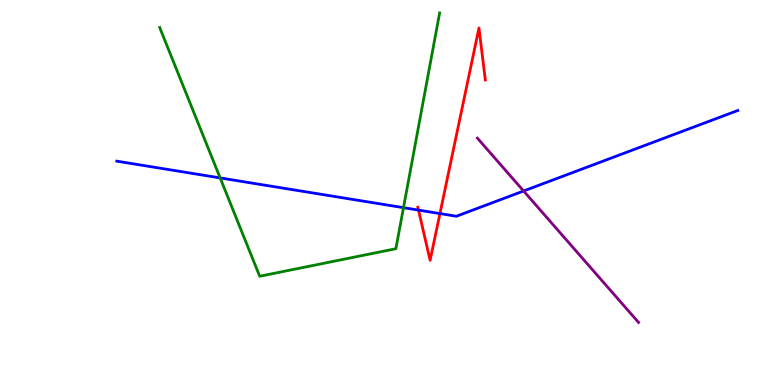[{'lines': ['blue', 'red'], 'intersections': [{'x': 5.4, 'y': 4.54}, {'x': 5.68, 'y': 4.45}]}, {'lines': ['green', 'red'], 'intersections': []}, {'lines': ['purple', 'red'], 'intersections': []}, {'lines': ['blue', 'green'], 'intersections': [{'x': 2.84, 'y': 5.38}, {'x': 5.21, 'y': 4.61}]}, {'lines': ['blue', 'purple'], 'intersections': [{'x': 6.76, 'y': 5.04}]}, {'lines': ['green', 'purple'], 'intersections': []}]